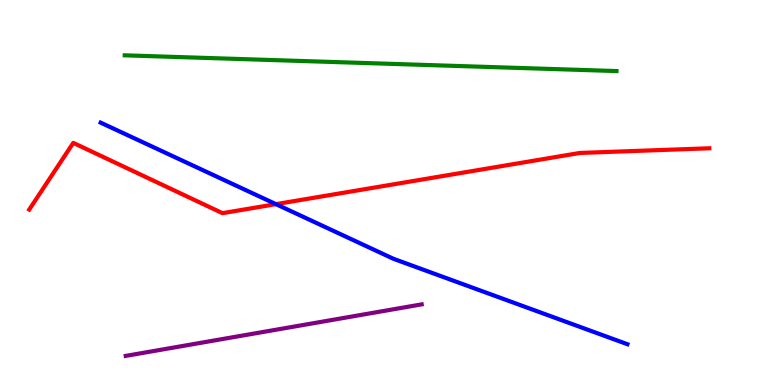[{'lines': ['blue', 'red'], 'intersections': [{'x': 3.56, 'y': 4.7}]}, {'lines': ['green', 'red'], 'intersections': []}, {'lines': ['purple', 'red'], 'intersections': []}, {'lines': ['blue', 'green'], 'intersections': []}, {'lines': ['blue', 'purple'], 'intersections': []}, {'lines': ['green', 'purple'], 'intersections': []}]